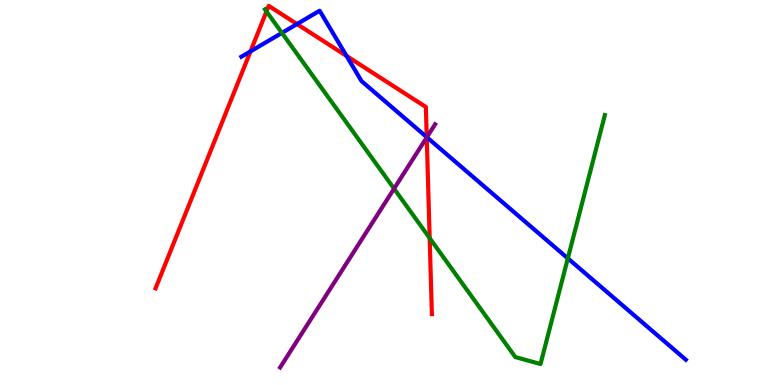[{'lines': ['blue', 'red'], 'intersections': [{'x': 3.23, 'y': 8.67}, {'x': 3.83, 'y': 9.38}, {'x': 4.47, 'y': 8.55}, {'x': 5.51, 'y': 6.44}]}, {'lines': ['green', 'red'], 'intersections': [{'x': 3.44, 'y': 9.7}, {'x': 5.54, 'y': 3.81}]}, {'lines': ['purple', 'red'], 'intersections': [{'x': 5.51, 'y': 6.43}]}, {'lines': ['blue', 'green'], 'intersections': [{'x': 3.64, 'y': 9.15}, {'x': 7.33, 'y': 3.29}]}, {'lines': ['blue', 'purple'], 'intersections': [{'x': 5.51, 'y': 6.44}]}, {'lines': ['green', 'purple'], 'intersections': [{'x': 5.08, 'y': 5.1}]}]